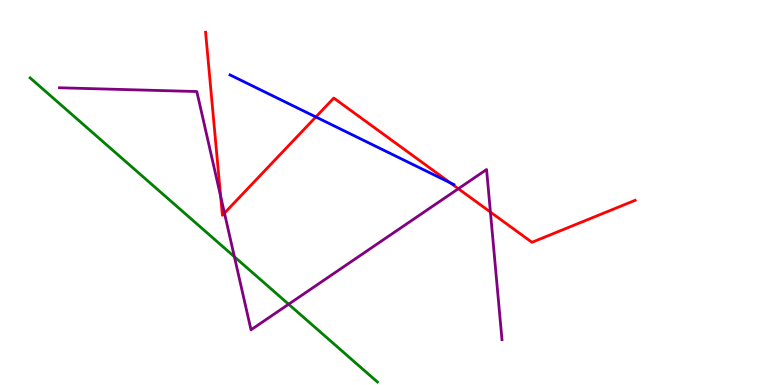[{'lines': ['blue', 'red'], 'intersections': [{'x': 4.08, 'y': 6.96}, {'x': 5.81, 'y': 5.25}]}, {'lines': ['green', 'red'], 'intersections': []}, {'lines': ['purple', 'red'], 'intersections': [{'x': 2.85, 'y': 4.9}, {'x': 2.9, 'y': 4.46}, {'x': 5.91, 'y': 5.1}, {'x': 6.33, 'y': 4.49}]}, {'lines': ['blue', 'green'], 'intersections': []}, {'lines': ['blue', 'purple'], 'intersections': []}, {'lines': ['green', 'purple'], 'intersections': [{'x': 3.02, 'y': 3.33}, {'x': 3.72, 'y': 2.1}]}]